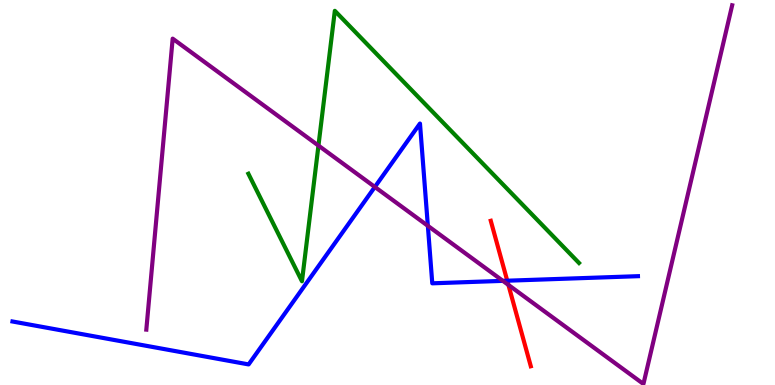[{'lines': ['blue', 'red'], 'intersections': [{'x': 6.55, 'y': 2.71}]}, {'lines': ['green', 'red'], 'intersections': []}, {'lines': ['purple', 'red'], 'intersections': [{'x': 6.56, 'y': 2.6}]}, {'lines': ['blue', 'green'], 'intersections': []}, {'lines': ['blue', 'purple'], 'intersections': [{'x': 4.84, 'y': 5.14}, {'x': 5.52, 'y': 4.13}, {'x': 6.49, 'y': 2.7}]}, {'lines': ['green', 'purple'], 'intersections': [{'x': 4.11, 'y': 6.22}]}]